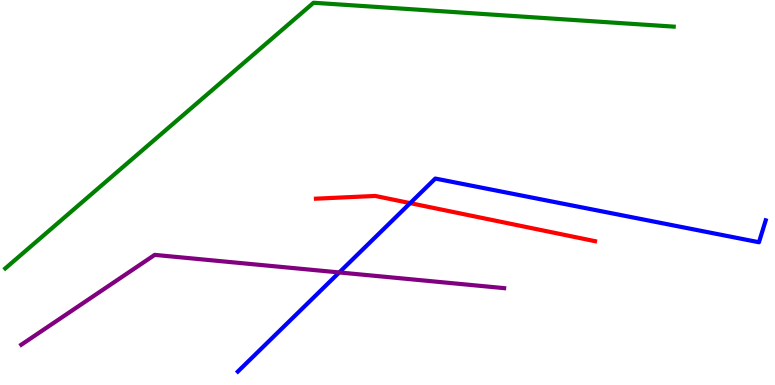[{'lines': ['blue', 'red'], 'intersections': [{'x': 5.29, 'y': 4.72}]}, {'lines': ['green', 'red'], 'intersections': []}, {'lines': ['purple', 'red'], 'intersections': []}, {'lines': ['blue', 'green'], 'intersections': []}, {'lines': ['blue', 'purple'], 'intersections': [{'x': 4.38, 'y': 2.92}]}, {'lines': ['green', 'purple'], 'intersections': []}]